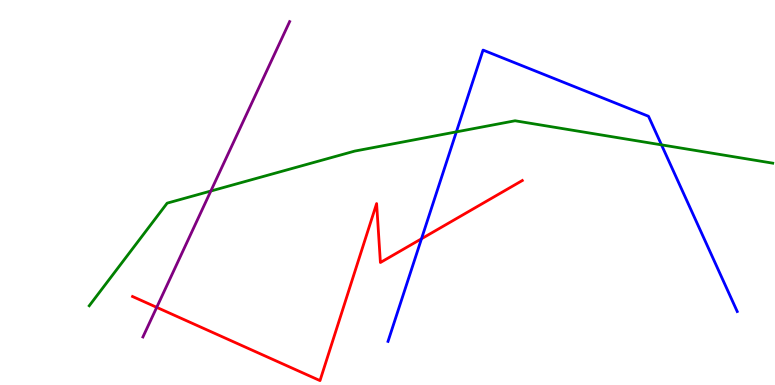[{'lines': ['blue', 'red'], 'intersections': [{'x': 5.44, 'y': 3.8}]}, {'lines': ['green', 'red'], 'intersections': []}, {'lines': ['purple', 'red'], 'intersections': [{'x': 2.02, 'y': 2.02}]}, {'lines': ['blue', 'green'], 'intersections': [{'x': 5.89, 'y': 6.57}, {'x': 8.54, 'y': 6.24}]}, {'lines': ['blue', 'purple'], 'intersections': []}, {'lines': ['green', 'purple'], 'intersections': [{'x': 2.72, 'y': 5.04}]}]